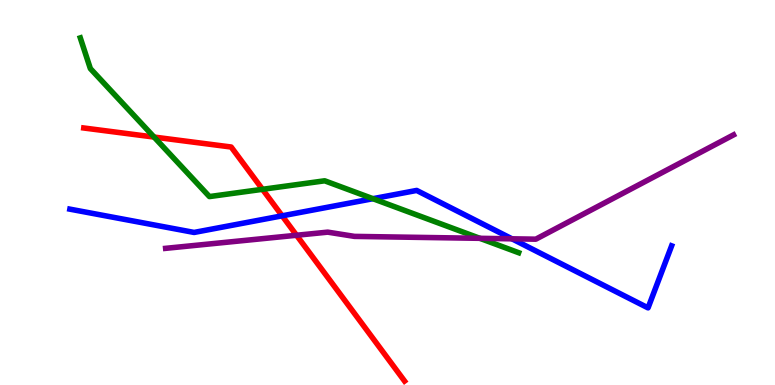[{'lines': ['blue', 'red'], 'intersections': [{'x': 3.64, 'y': 4.39}]}, {'lines': ['green', 'red'], 'intersections': [{'x': 1.99, 'y': 6.44}, {'x': 3.39, 'y': 5.08}]}, {'lines': ['purple', 'red'], 'intersections': [{'x': 3.83, 'y': 3.89}]}, {'lines': ['blue', 'green'], 'intersections': [{'x': 4.81, 'y': 4.84}]}, {'lines': ['blue', 'purple'], 'intersections': [{'x': 6.61, 'y': 3.8}]}, {'lines': ['green', 'purple'], 'intersections': [{'x': 6.19, 'y': 3.81}]}]